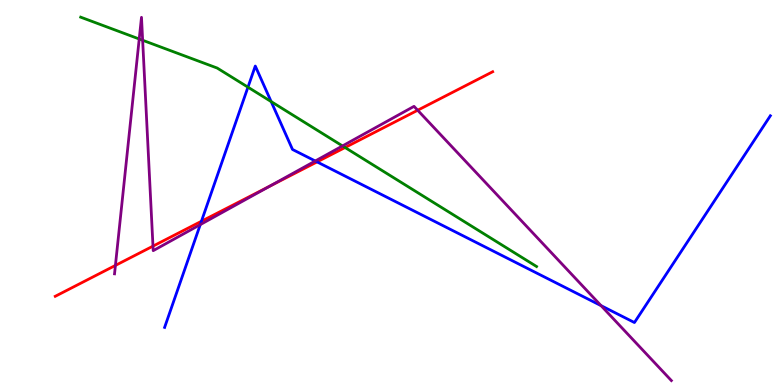[{'lines': ['blue', 'red'], 'intersections': [{'x': 2.6, 'y': 4.25}, {'x': 4.09, 'y': 5.79}]}, {'lines': ['green', 'red'], 'intersections': [{'x': 4.45, 'y': 6.17}]}, {'lines': ['purple', 'red'], 'intersections': [{'x': 1.49, 'y': 3.11}, {'x': 1.97, 'y': 3.61}, {'x': 3.48, 'y': 5.16}, {'x': 5.39, 'y': 7.14}]}, {'lines': ['blue', 'green'], 'intersections': [{'x': 3.2, 'y': 7.74}, {'x': 3.5, 'y': 7.36}]}, {'lines': ['blue', 'purple'], 'intersections': [{'x': 2.58, 'y': 4.17}, {'x': 4.07, 'y': 5.82}, {'x': 7.76, 'y': 2.06}]}, {'lines': ['green', 'purple'], 'intersections': [{'x': 1.8, 'y': 8.99}, {'x': 1.84, 'y': 8.95}, {'x': 4.42, 'y': 6.21}]}]